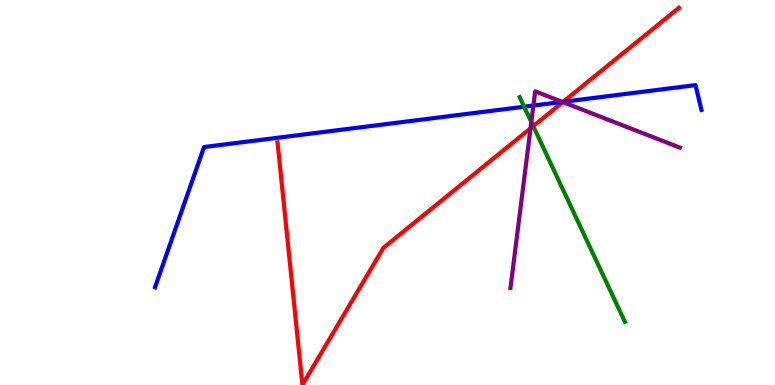[{'lines': ['blue', 'red'], 'intersections': [{'x': 7.27, 'y': 7.36}]}, {'lines': ['green', 'red'], 'intersections': [{'x': 6.88, 'y': 6.72}]}, {'lines': ['purple', 'red'], 'intersections': [{'x': 6.85, 'y': 6.67}, {'x': 7.26, 'y': 7.35}]}, {'lines': ['blue', 'green'], 'intersections': [{'x': 6.76, 'y': 7.23}]}, {'lines': ['blue', 'purple'], 'intersections': [{'x': 6.88, 'y': 7.26}, {'x': 7.26, 'y': 7.35}]}, {'lines': ['green', 'purple'], 'intersections': [{'x': 6.86, 'y': 6.83}]}]